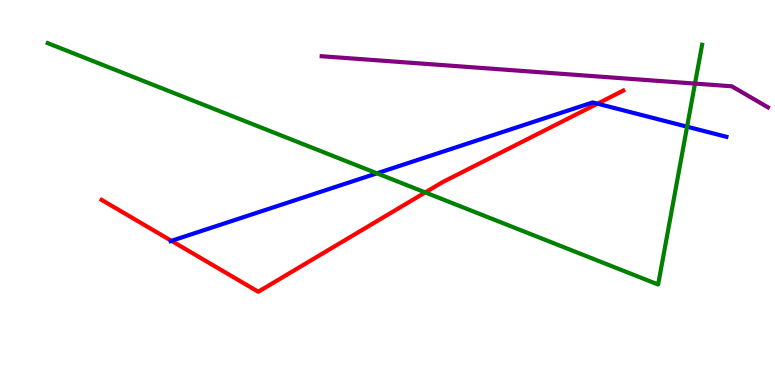[{'lines': ['blue', 'red'], 'intersections': [{'x': 2.21, 'y': 3.74}, {'x': 7.71, 'y': 7.31}]}, {'lines': ['green', 'red'], 'intersections': [{'x': 5.49, 'y': 5.0}]}, {'lines': ['purple', 'red'], 'intersections': []}, {'lines': ['blue', 'green'], 'intersections': [{'x': 4.86, 'y': 5.5}, {'x': 8.87, 'y': 6.71}]}, {'lines': ['blue', 'purple'], 'intersections': []}, {'lines': ['green', 'purple'], 'intersections': [{'x': 8.97, 'y': 7.83}]}]